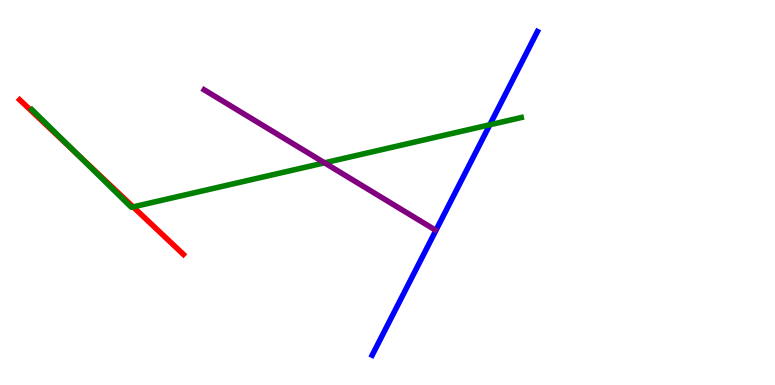[{'lines': ['blue', 'red'], 'intersections': []}, {'lines': ['green', 'red'], 'intersections': [{'x': 0.989, 'y': 6.01}, {'x': 1.72, 'y': 4.63}]}, {'lines': ['purple', 'red'], 'intersections': []}, {'lines': ['blue', 'green'], 'intersections': [{'x': 6.32, 'y': 6.76}]}, {'lines': ['blue', 'purple'], 'intersections': []}, {'lines': ['green', 'purple'], 'intersections': [{'x': 4.19, 'y': 5.77}]}]